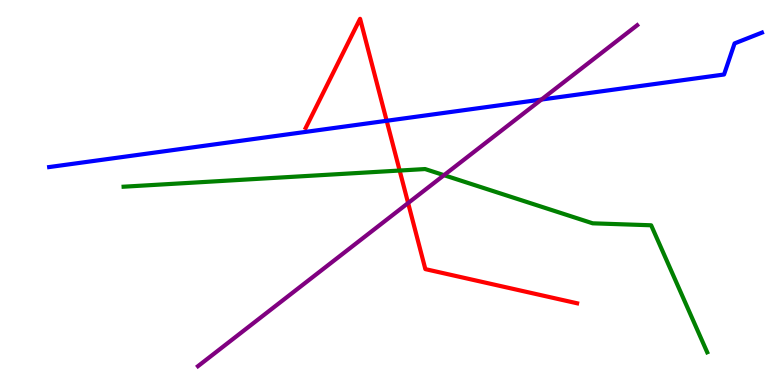[{'lines': ['blue', 'red'], 'intersections': [{'x': 4.99, 'y': 6.86}]}, {'lines': ['green', 'red'], 'intersections': [{'x': 5.16, 'y': 5.57}]}, {'lines': ['purple', 'red'], 'intersections': [{'x': 5.27, 'y': 4.73}]}, {'lines': ['blue', 'green'], 'intersections': []}, {'lines': ['blue', 'purple'], 'intersections': [{'x': 6.99, 'y': 7.41}]}, {'lines': ['green', 'purple'], 'intersections': [{'x': 5.73, 'y': 5.45}]}]